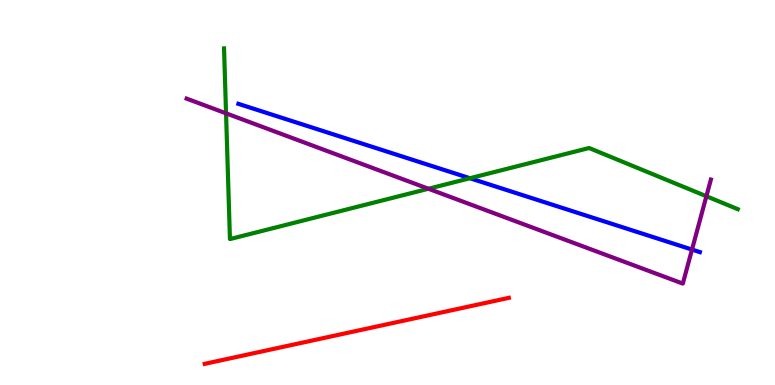[{'lines': ['blue', 'red'], 'intersections': []}, {'lines': ['green', 'red'], 'intersections': []}, {'lines': ['purple', 'red'], 'intersections': []}, {'lines': ['blue', 'green'], 'intersections': [{'x': 6.06, 'y': 5.37}]}, {'lines': ['blue', 'purple'], 'intersections': [{'x': 8.93, 'y': 3.52}]}, {'lines': ['green', 'purple'], 'intersections': [{'x': 2.92, 'y': 7.06}, {'x': 5.53, 'y': 5.1}, {'x': 9.11, 'y': 4.9}]}]